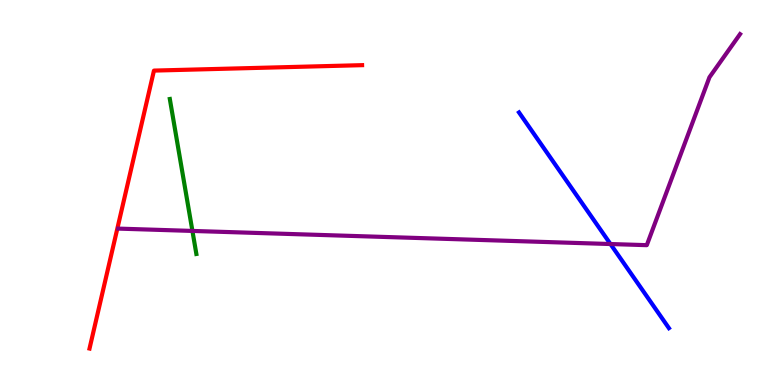[{'lines': ['blue', 'red'], 'intersections': []}, {'lines': ['green', 'red'], 'intersections': []}, {'lines': ['purple', 'red'], 'intersections': []}, {'lines': ['blue', 'green'], 'intersections': []}, {'lines': ['blue', 'purple'], 'intersections': [{'x': 7.88, 'y': 3.66}]}, {'lines': ['green', 'purple'], 'intersections': [{'x': 2.48, 'y': 4.0}]}]